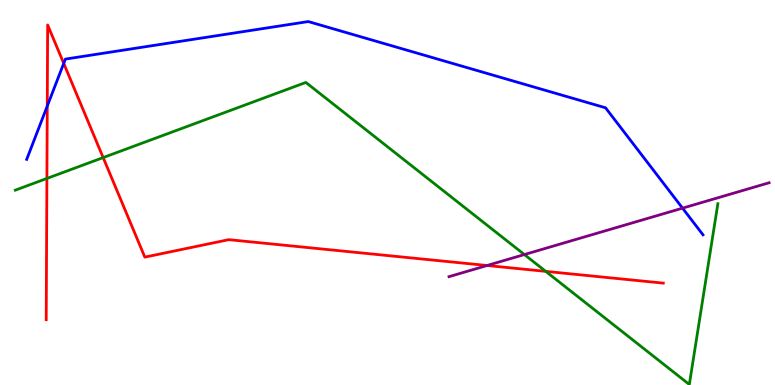[{'lines': ['blue', 'red'], 'intersections': [{'x': 0.61, 'y': 7.24}, {'x': 0.822, 'y': 8.35}]}, {'lines': ['green', 'red'], 'intersections': [{'x': 0.605, 'y': 5.37}, {'x': 1.33, 'y': 5.91}, {'x': 7.04, 'y': 2.95}]}, {'lines': ['purple', 'red'], 'intersections': [{'x': 6.28, 'y': 3.1}]}, {'lines': ['blue', 'green'], 'intersections': []}, {'lines': ['blue', 'purple'], 'intersections': [{'x': 8.81, 'y': 4.59}]}, {'lines': ['green', 'purple'], 'intersections': [{'x': 6.77, 'y': 3.39}]}]